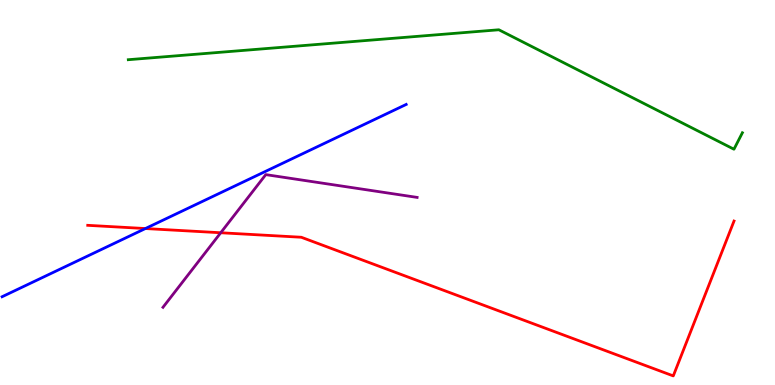[{'lines': ['blue', 'red'], 'intersections': [{'x': 1.88, 'y': 4.06}]}, {'lines': ['green', 'red'], 'intersections': []}, {'lines': ['purple', 'red'], 'intersections': [{'x': 2.85, 'y': 3.95}]}, {'lines': ['blue', 'green'], 'intersections': []}, {'lines': ['blue', 'purple'], 'intersections': []}, {'lines': ['green', 'purple'], 'intersections': []}]